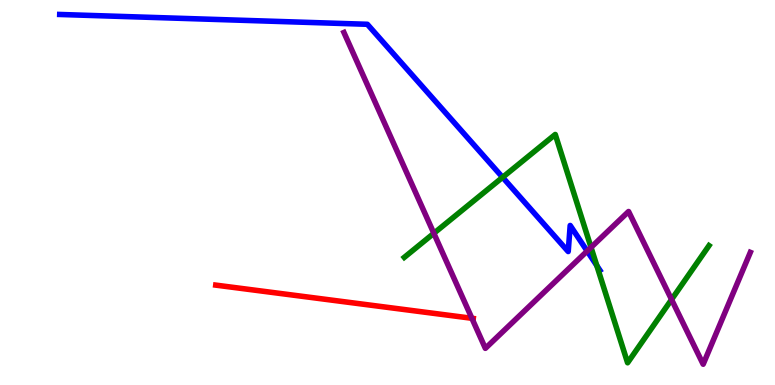[{'lines': ['blue', 'red'], 'intersections': []}, {'lines': ['green', 'red'], 'intersections': []}, {'lines': ['purple', 'red'], 'intersections': [{'x': 6.09, 'y': 1.73}]}, {'lines': ['blue', 'green'], 'intersections': [{'x': 6.49, 'y': 5.39}, {'x': 7.7, 'y': 3.1}]}, {'lines': ['blue', 'purple'], 'intersections': [{'x': 7.58, 'y': 3.48}]}, {'lines': ['green', 'purple'], 'intersections': [{'x': 5.6, 'y': 3.94}, {'x': 7.63, 'y': 3.57}, {'x': 8.67, 'y': 2.22}]}]